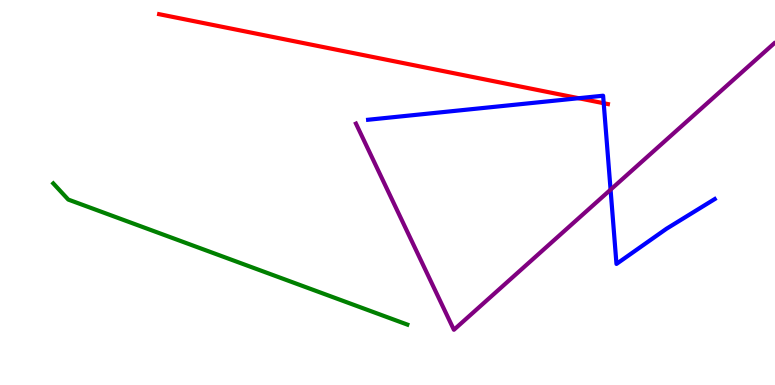[{'lines': ['blue', 'red'], 'intersections': [{'x': 7.47, 'y': 7.45}, {'x': 7.79, 'y': 7.32}]}, {'lines': ['green', 'red'], 'intersections': []}, {'lines': ['purple', 'red'], 'intersections': []}, {'lines': ['blue', 'green'], 'intersections': []}, {'lines': ['blue', 'purple'], 'intersections': [{'x': 7.88, 'y': 5.07}]}, {'lines': ['green', 'purple'], 'intersections': []}]